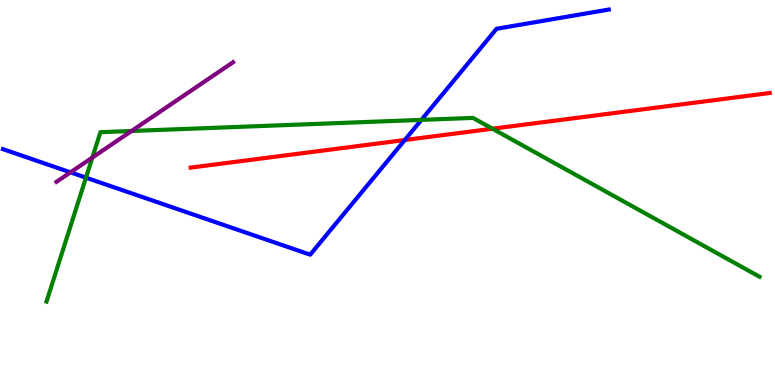[{'lines': ['blue', 'red'], 'intersections': [{'x': 5.22, 'y': 6.36}]}, {'lines': ['green', 'red'], 'intersections': [{'x': 6.35, 'y': 6.66}]}, {'lines': ['purple', 'red'], 'intersections': []}, {'lines': ['blue', 'green'], 'intersections': [{'x': 1.11, 'y': 5.39}, {'x': 5.44, 'y': 6.89}]}, {'lines': ['blue', 'purple'], 'intersections': [{'x': 0.91, 'y': 5.52}]}, {'lines': ['green', 'purple'], 'intersections': [{'x': 1.19, 'y': 5.91}, {'x': 1.7, 'y': 6.6}]}]